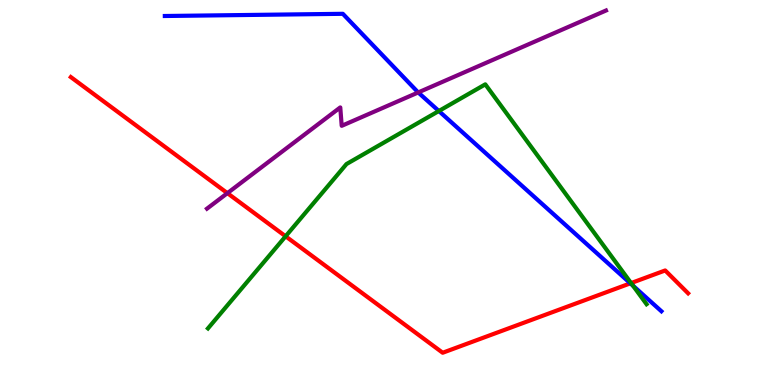[{'lines': ['blue', 'red'], 'intersections': [{'x': 8.13, 'y': 2.64}]}, {'lines': ['green', 'red'], 'intersections': [{'x': 3.69, 'y': 3.86}, {'x': 8.14, 'y': 2.65}]}, {'lines': ['purple', 'red'], 'intersections': [{'x': 2.93, 'y': 4.98}]}, {'lines': ['blue', 'green'], 'intersections': [{'x': 5.66, 'y': 7.12}, {'x': 8.17, 'y': 2.58}]}, {'lines': ['blue', 'purple'], 'intersections': [{'x': 5.4, 'y': 7.6}]}, {'lines': ['green', 'purple'], 'intersections': []}]